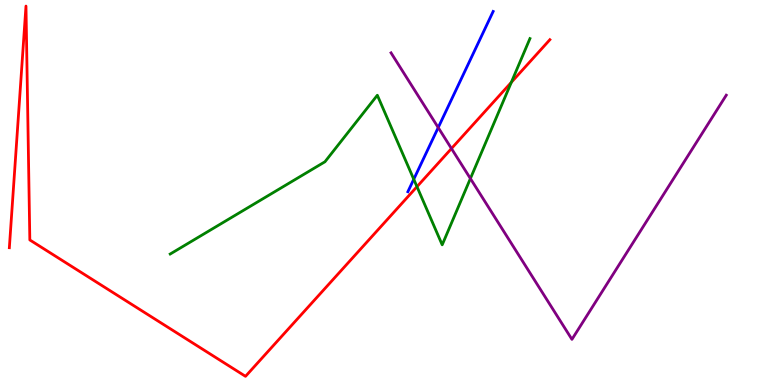[{'lines': ['blue', 'red'], 'intersections': []}, {'lines': ['green', 'red'], 'intersections': [{'x': 5.38, 'y': 5.15}, {'x': 6.6, 'y': 7.86}]}, {'lines': ['purple', 'red'], 'intersections': [{'x': 5.83, 'y': 6.14}]}, {'lines': ['blue', 'green'], 'intersections': [{'x': 5.34, 'y': 5.34}]}, {'lines': ['blue', 'purple'], 'intersections': [{'x': 5.65, 'y': 6.69}]}, {'lines': ['green', 'purple'], 'intersections': [{'x': 6.07, 'y': 5.36}]}]